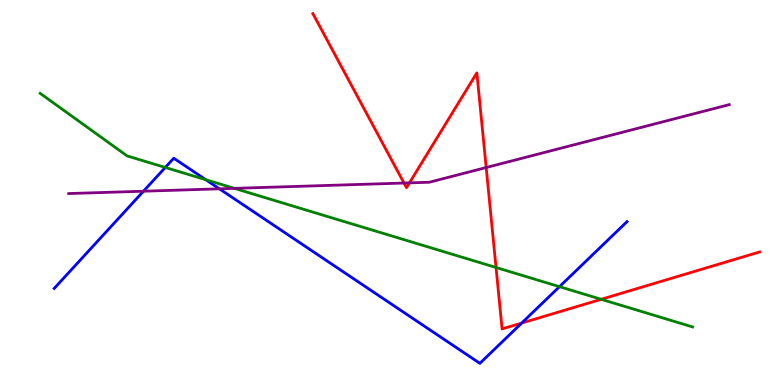[{'lines': ['blue', 'red'], 'intersections': [{'x': 6.73, 'y': 1.61}]}, {'lines': ['green', 'red'], 'intersections': [{'x': 6.4, 'y': 3.05}, {'x': 7.76, 'y': 2.23}]}, {'lines': ['purple', 'red'], 'intersections': [{'x': 5.21, 'y': 5.25}, {'x': 5.28, 'y': 5.25}, {'x': 6.27, 'y': 5.65}]}, {'lines': ['blue', 'green'], 'intersections': [{'x': 2.13, 'y': 5.65}, {'x': 2.66, 'y': 5.33}, {'x': 7.22, 'y': 2.55}]}, {'lines': ['blue', 'purple'], 'intersections': [{'x': 1.85, 'y': 5.03}, {'x': 2.83, 'y': 5.1}]}, {'lines': ['green', 'purple'], 'intersections': [{'x': 3.02, 'y': 5.11}]}]